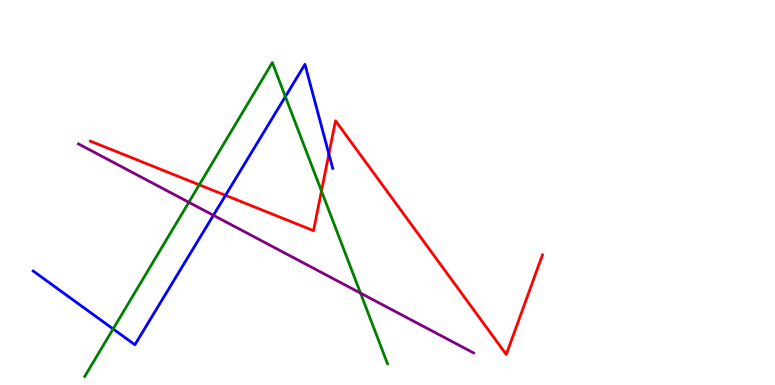[{'lines': ['blue', 'red'], 'intersections': [{'x': 2.91, 'y': 4.93}, {'x': 4.24, 'y': 6.0}]}, {'lines': ['green', 'red'], 'intersections': [{'x': 2.57, 'y': 5.2}, {'x': 4.15, 'y': 5.04}]}, {'lines': ['purple', 'red'], 'intersections': []}, {'lines': ['blue', 'green'], 'intersections': [{'x': 1.46, 'y': 1.46}, {'x': 3.68, 'y': 7.49}]}, {'lines': ['blue', 'purple'], 'intersections': [{'x': 2.75, 'y': 4.41}]}, {'lines': ['green', 'purple'], 'intersections': [{'x': 2.44, 'y': 4.75}, {'x': 4.65, 'y': 2.39}]}]